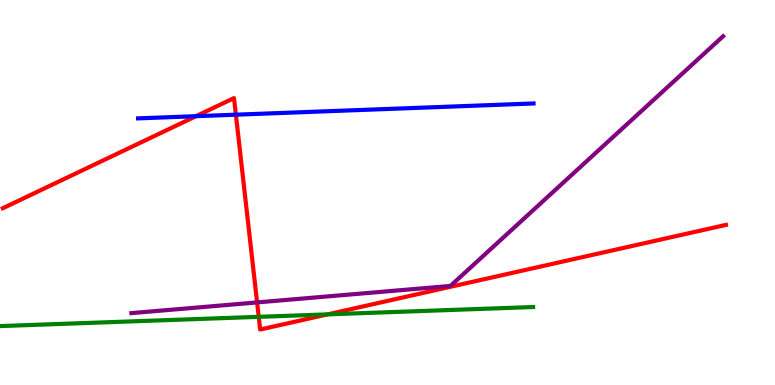[{'lines': ['blue', 'red'], 'intersections': [{'x': 2.53, 'y': 6.98}, {'x': 3.04, 'y': 7.02}]}, {'lines': ['green', 'red'], 'intersections': [{'x': 3.34, 'y': 1.77}, {'x': 4.23, 'y': 1.83}]}, {'lines': ['purple', 'red'], 'intersections': [{'x': 3.32, 'y': 2.14}]}, {'lines': ['blue', 'green'], 'intersections': []}, {'lines': ['blue', 'purple'], 'intersections': []}, {'lines': ['green', 'purple'], 'intersections': []}]